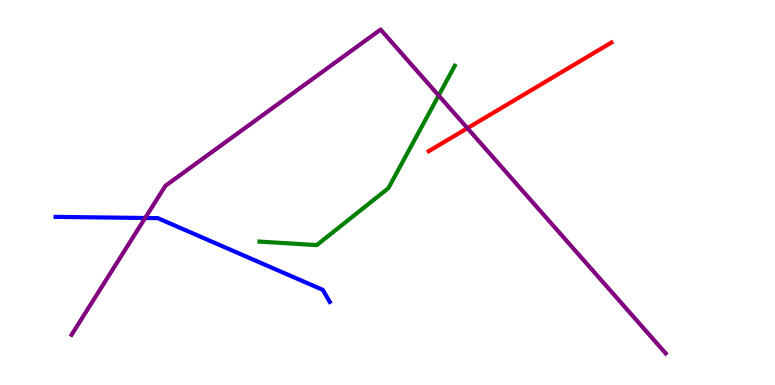[{'lines': ['blue', 'red'], 'intersections': []}, {'lines': ['green', 'red'], 'intersections': []}, {'lines': ['purple', 'red'], 'intersections': [{'x': 6.03, 'y': 6.67}]}, {'lines': ['blue', 'green'], 'intersections': []}, {'lines': ['blue', 'purple'], 'intersections': [{'x': 1.87, 'y': 4.34}]}, {'lines': ['green', 'purple'], 'intersections': [{'x': 5.66, 'y': 7.52}]}]